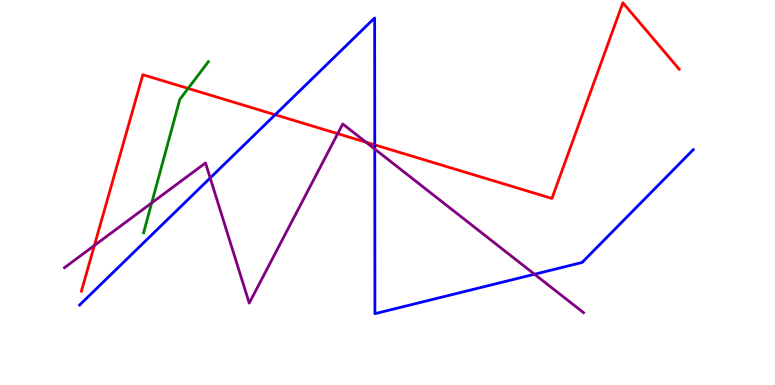[{'lines': ['blue', 'red'], 'intersections': [{'x': 3.55, 'y': 7.02}, {'x': 4.84, 'y': 6.24}]}, {'lines': ['green', 'red'], 'intersections': [{'x': 2.43, 'y': 7.7}]}, {'lines': ['purple', 'red'], 'intersections': [{'x': 1.22, 'y': 3.62}, {'x': 4.36, 'y': 6.53}, {'x': 4.72, 'y': 6.31}]}, {'lines': ['blue', 'green'], 'intersections': []}, {'lines': ['blue', 'purple'], 'intersections': [{'x': 2.71, 'y': 5.38}, {'x': 4.84, 'y': 6.13}, {'x': 6.9, 'y': 2.88}]}, {'lines': ['green', 'purple'], 'intersections': [{'x': 1.96, 'y': 4.73}]}]